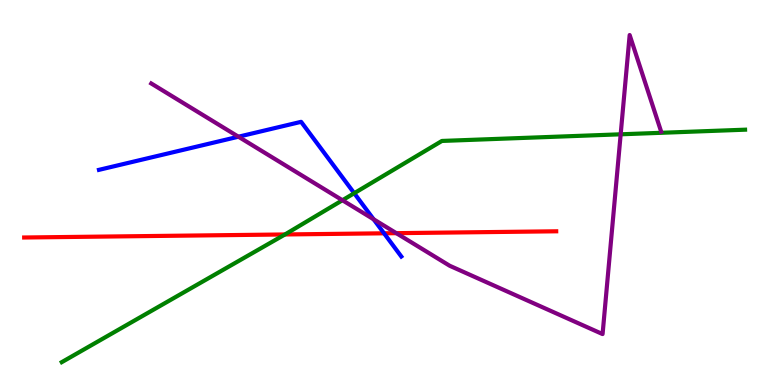[{'lines': ['blue', 'red'], 'intersections': [{'x': 4.96, 'y': 3.94}]}, {'lines': ['green', 'red'], 'intersections': [{'x': 3.68, 'y': 3.91}]}, {'lines': ['purple', 'red'], 'intersections': [{'x': 5.11, 'y': 3.94}]}, {'lines': ['blue', 'green'], 'intersections': [{'x': 4.57, 'y': 4.98}]}, {'lines': ['blue', 'purple'], 'intersections': [{'x': 3.08, 'y': 6.45}, {'x': 4.82, 'y': 4.3}]}, {'lines': ['green', 'purple'], 'intersections': [{'x': 4.42, 'y': 4.8}, {'x': 8.01, 'y': 6.51}]}]